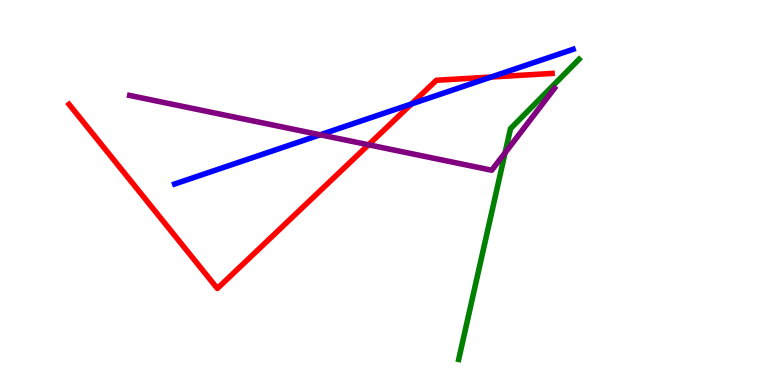[{'lines': ['blue', 'red'], 'intersections': [{'x': 5.31, 'y': 7.3}, {'x': 6.34, 'y': 8.0}]}, {'lines': ['green', 'red'], 'intersections': []}, {'lines': ['purple', 'red'], 'intersections': [{'x': 4.76, 'y': 6.24}]}, {'lines': ['blue', 'green'], 'intersections': []}, {'lines': ['blue', 'purple'], 'intersections': [{'x': 4.13, 'y': 6.5}]}, {'lines': ['green', 'purple'], 'intersections': [{'x': 6.52, 'y': 6.03}]}]